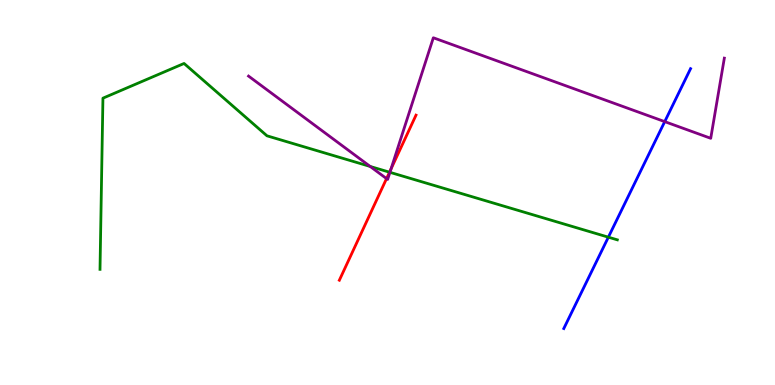[{'lines': ['blue', 'red'], 'intersections': []}, {'lines': ['green', 'red'], 'intersections': [{'x': 5.03, 'y': 5.53}]}, {'lines': ['purple', 'red'], 'intersections': [{'x': 4.99, 'y': 5.36}, {'x': 5.05, 'y': 5.61}]}, {'lines': ['blue', 'green'], 'intersections': [{'x': 7.85, 'y': 3.84}]}, {'lines': ['blue', 'purple'], 'intersections': [{'x': 8.58, 'y': 6.84}]}, {'lines': ['green', 'purple'], 'intersections': [{'x': 4.78, 'y': 5.68}, {'x': 5.03, 'y': 5.52}]}]